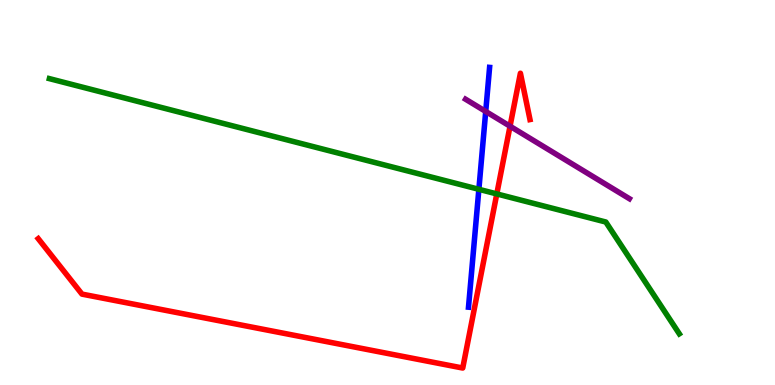[{'lines': ['blue', 'red'], 'intersections': []}, {'lines': ['green', 'red'], 'intersections': [{'x': 6.41, 'y': 4.96}]}, {'lines': ['purple', 'red'], 'intersections': [{'x': 6.58, 'y': 6.72}]}, {'lines': ['blue', 'green'], 'intersections': [{'x': 6.18, 'y': 5.08}]}, {'lines': ['blue', 'purple'], 'intersections': [{'x': 6.27, 'y': 7.1}]}, {'lines': ['green', 'purple'], 'intersections': []}]